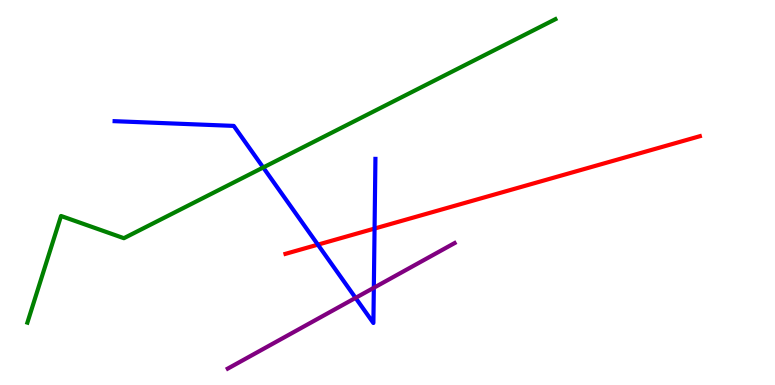[{'lines': ['blue', 'red'], 'intersections': [{'x': 4.1, 'y': 3.65}, {'x': 4.83, 'y': 4.06}]}, {'lines': ['green', 'red'], 'intersections': []}, {'lines': ['purple', 'red'], 'intersections': []}, {'lines': ['blue', 'green'], 'intersections': [{'x': 3.4, 'y': 5.65}]}, {'lines': ['blue', 'purple'], 'intersections': [{'x': 4.59, 'y': 2.26}, {'x': 4.82, 'y': 2.53}]}, {'lines': ['green', 'purple'], 'intersections': []}]